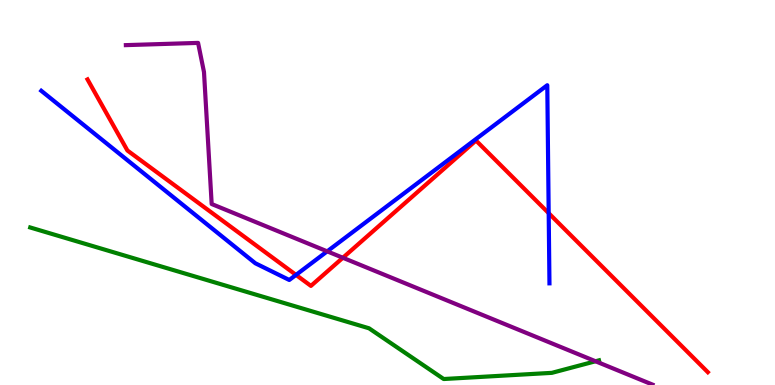[{'lines': ['blue', 'red'], 'intersections': [{'x': 3.82, 'y': 2.86}, {'x': 7.08, 'y': 4.46}]}, {'lines': ['green', 'red'], 'intersections': []}, {'lines': ['purple', 'red'], 'intersections': [{'x': 4.42, 'y': 3.3}]}, {'lines': ['blue', 'green'], 'intersections': []}, {'lines': ['blue', 'purple'], 'intersections': [{'x': 4.22, 'y': 3.47}]}, {'lines': ['green', 'purple'], 'intersections': [{'x': 7.68, 'y': 0.617}]}]